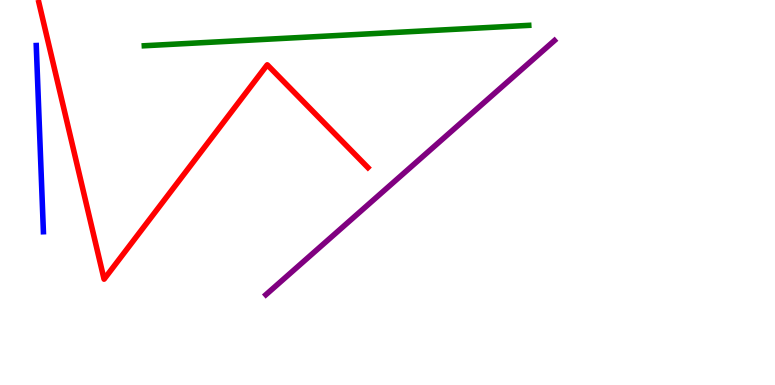[{'lines': ['blue', 'red'], 'intersections': []}, {'lines': ['green', 'red'], 'intersections': []}, {'lines': ['purple', 'red'], 'intersections': []}, {'lines': ['blue', 'green'], 'intersections': []}, {'lines': ['blue', 'purple'], 'intersections': []}, {'lines': ['green', 'purple'], 'intersections': []}]